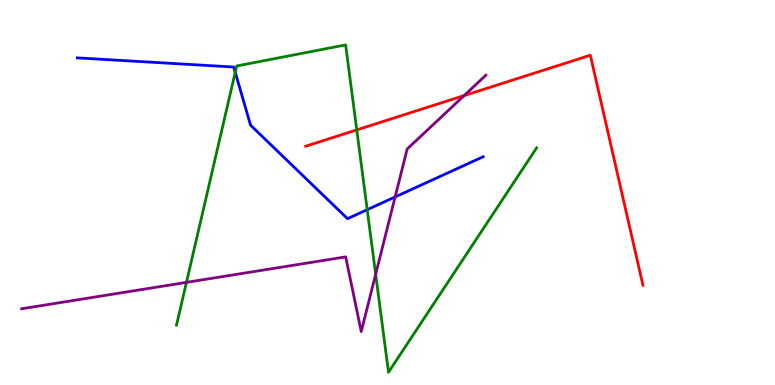[{'lines': ['blue', 'red'], 'intersections': []}, {'lines': ['green', 'red'], 'intersections': [{'x': 4.6, 'y': 6.63}]}, {'lines': ['purple', 'red'], 'intersections': [{'x': 5.99, 'y': 7.52}]}, {'lines': ['blue', 'green'], 'intersections': [{'x': 3.04, 'y': 8.12}, {'x': 4.74, 'y': 4.55}]}, {'lines': ['blue', 'purple'], 'intersections': [{'x': 5.1, 'y': 4.88}]}, {'lines': ['green', 'purple'], 'intersections': [{'x': 2.41, 'y': 2.67}, {'x': 4.85, 'y': 2.88}]}]